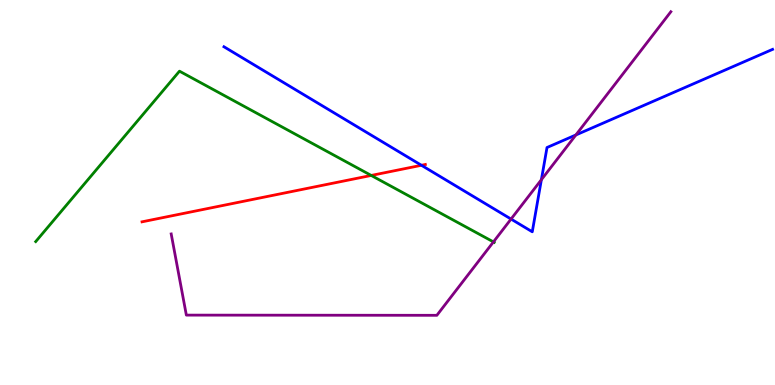[{'lines': ['blue', 'red'], 'intersections': [{'x': 5.44, 'y': 5.71}]}, {'lines': ['green', 'red'], 'intersections': [{'x': 4.79, 'y': 5.44}]}, {'lines': ['purple', 'red'], 'intersections': []}, {'lines': ['blue', 'green'], 'intersections': []}, {'lines': ['blue', 'purple'], 'intersections': [{'x': 6.59, 'y': 4.31}, {'x': 6.99, 'y': 5.33}, {'x': 7.43, 'y': 6.49}]}, {'lines': ['green', 'purple'], 'intersections': [{'x': 6.37, 'y': 3.72}]}]